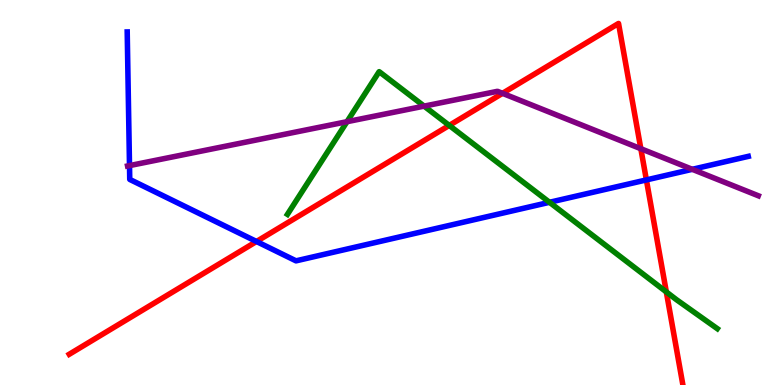[{'lines': ['blue', 'red'], 'intersections': [{'x': 3.31, 'y': 3.73}, {'x': 8.34, 'y': 5.33}]}, {'lines': ['green', 'red'], 'intersections': [{'x': 5.8, 'y': 6.74}, {'x': 8.6, 'y': 2.42}]}, {'lines': ['purple', 'red'], 'intersections': [{'x': 6.48, 'y': 7.58}, {'x': 8.27, 'y': 6.14}]}, {'lines': ['blue', 'green'], 'intersections': [{'x': 7.09, 'y': 4.75}]}, {'lines': ['blue', 'purple'], 'intersections': [{'x': 1.67, 'y': 5.7}, {'x': 8.93, 'y': 5.6}]}, {'lines': ['green', 'purple'], 'intersections': [{'x': 4.48, 'y': 6.84}, {'x': 5.47, 'y': 7.24}]}]